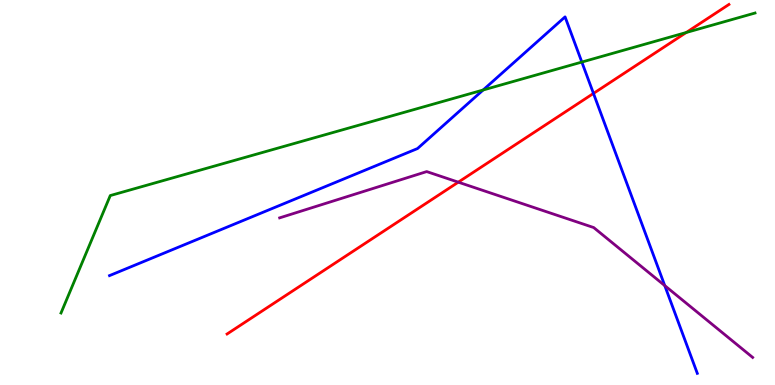[{'lines': ['blue', 'red'], 'intersections': [{'x': 7.66, 'y': 7.57}]}, {'lines': ['green', 'red'], 'intersections': [{'x': 8.85, 'y': 9.16}]}, {'lines': ['purple', 'red'], 'intersections': [{'x': 5.91, 'y': 5.27}]}, {'lines': ['blue', 'green'], 'intersections': [{'x': 6.23, 'y': 7.66}, {'x': 7.51, 'y': 8.39}]}, {'lines': ['blue', 'purple'], 'intersections': [{'x': 8.58, 'y': 2.58}]}, {'lines': ['green', 'purple'], 'intersections': []}]